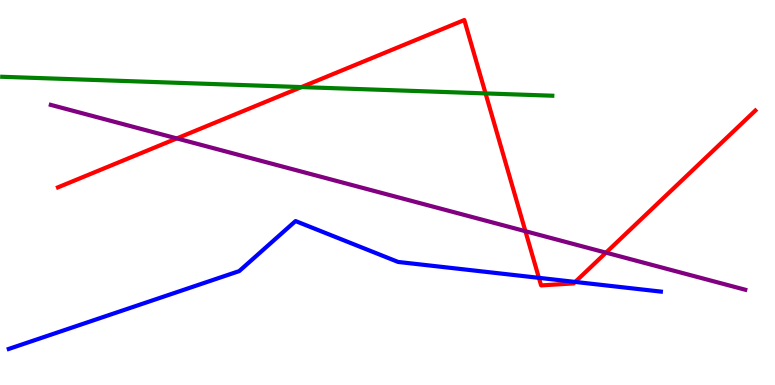[{'lines': ['blue', 'red'], 'intersections': [{'x': 6.95, 'y': 2.78}, {'x': 7.42, 'y': 2.68}]}, {'lines': ['green', 'red'], 'intersections': [{'x': 3.89, 'y': 7.74}, {'x': 6.27, 'y': 7.57}]}, {'lines': ['purple', 'red'], 'intersections': [{'x': 2.28, 'y': 6.4}, {'x': 6.78, 'y': 3.99}, {'x': 7.82, 'y': 3.44}]}, {'lines': ['blue', 'green'], 'intersections': []}, {'lines': ['blue', 'purple'], 'intersections': []}, {'lines': ['green', 'purple'], 'intersections': []}]